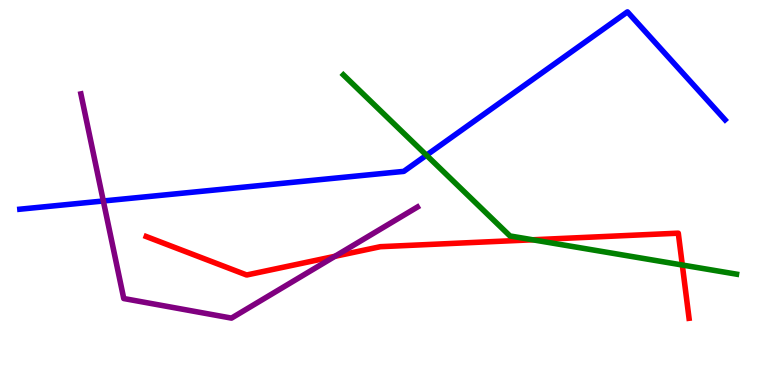[{'lines': ['blue', 'red'], 'intersections': []}, {'lines': ['green', 'red'], 'intersections': [{'x': 6.87, 'y': 3.77}, {'x': 8.8, 'y': 3.12}]}, {'lines': ['purple', 'red'], 'intersections': [{'x': 4.32, 'y': 3.34}]}, {'lines': ['blue', 'green'], 'intersections': [{'x': 5.5, 'y': 5.97}]}, {'lines': ['blue', 'purple'], 'intersections': [{'x': 1.33, 'y': 4.78}]}, {'lines': ['green', 'purple'], 'intersections': []}]